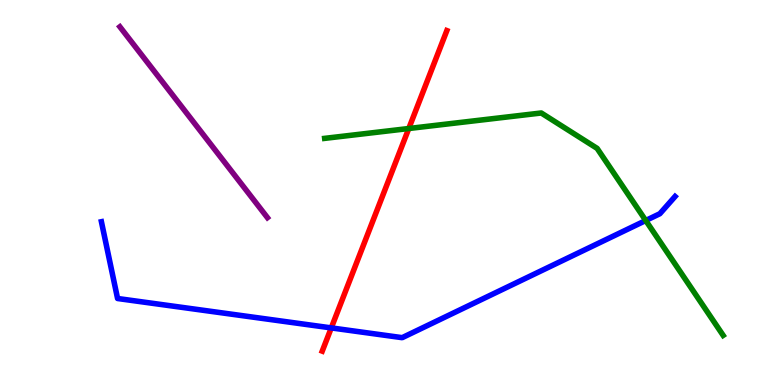[{'lines': ['blue', 'red'], 'intersections': [{'x': 4.27, 'y': 1.48}]}, {'lines': ['green', 'red'], 'intersections': [{'x': 5.27, 'y': 6.66}]}, {'lines': ['purple', 'red'], 'intersections': []}, {'lines': ['blue', 'green'], 'intersections': [{'x': 8.33, 'y': 4.27}]}, {'lines': ['blue', 'purple'], 'intersections': []}, {'lines': ['green', 'purple'], 'intersections': []}]